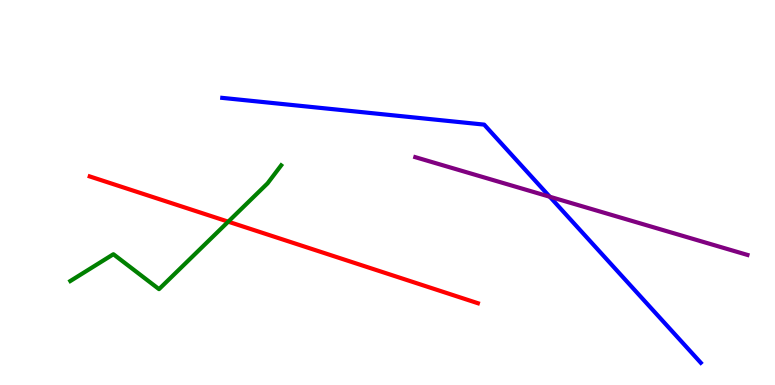[{'lines': ['blue', 'red'], 'intersections': []}, {'lines': ['green', 'red'], 'intersections': [{'x': 2.95, 'y': 4.24}]}, {'lines': ['purple', 'red'], 'intersections': []}, {'lines': ['blue', 'green'], 'intersections': []}, {'lines': ['blue', 'purple'], 'intersections': [{'x': 7.09, 'y': 4.89}]}, {'lines': ['green', 'purple'], 'intersections': []}]